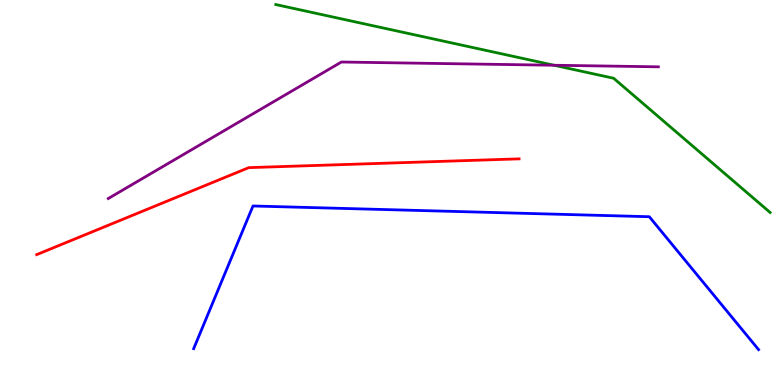[{'lines': ['blue', 'red'], 'intersections': []}, {'lines': ['green', 'red'], 'intersections': []}, {'lines': ['purple', 'red'], 'intersections': []}, {'lines': ['blue', 'green'], 'intersections': []}, {'lines': ['blue', 'purple'], 'intersections': []}, {'lines': ['green', 'purple'], 'intersections': [{'x': 7.15, 'y': 8.31}]}]